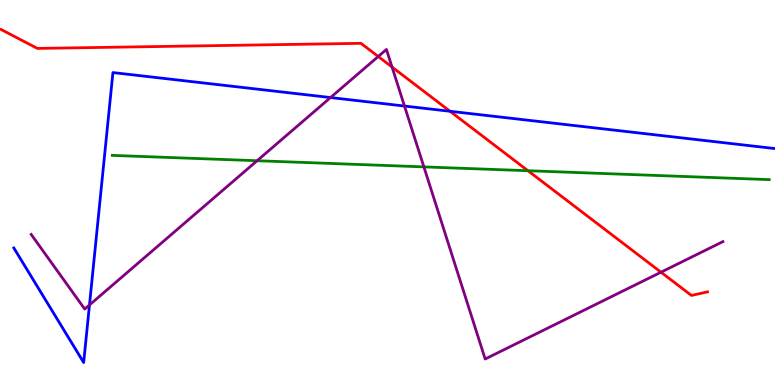[{'lines': ['blue', 'red'], 'intersections': [{'x': 5.81, 'y': 7.11}]}, {'lines': ['green', 'red'], 'intersections': [{'x': 6.81, 'y': 5.57}]}, {'lines': ['purple', 'red'], 'intersections': [{'x': 4.88, 'y': 8.53}, {'x': 5.06, 'y': 8.26}, {'x': 8.53, 'y': 2.93}]}, {'lines': ['blue', 'green'], 'intersections': []}, {'lines': ['blue', 'purple'], 'intersections': [{'x': 1.15, 'y': 2.08}, {'x': 4.26, 'y': 7.47}, {'x': 5.22, 'y': 7.25}]}, {'lines': ['green', 'purple'], 'intersections': [{'x': 3.32, 'y': 5.83}, {'x': 5.47, 'y': 5.67}]}]